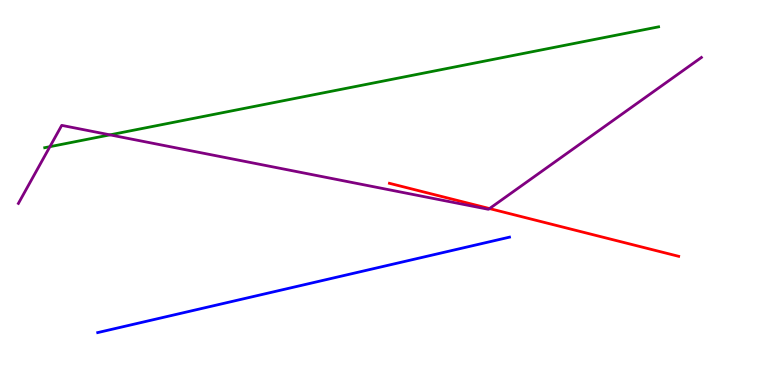[{'lines': ['blue', 'red'], 'intersections': []}, {'lines': ['green', 'red'], 'intersections': []}, {'lines': ['purple', 'red'], 'intersections': [{'x': 6.32, 'y': 4.58}]}, {'lines': ['blue', 'green'], 'intersections': []}, {'lines': ['blue', 'purple'], 'intersections': []}, {'lines': ['green', 'purple'], 'intersections': [{'x': 0.644, 'y': 6.19}, {'x': 1.42, 'y': 6.5}]}]